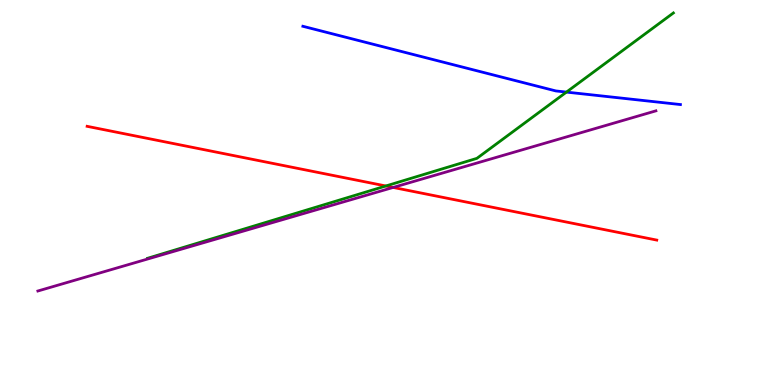[{'lines': ['blue', 'red'], 'intersections': []}, {'lines': ['green', 'red'], 'intersections': [{'x': 4.98, 'y': 5.17}]}, {'lines': ['purple', 'red'], 'intersections': [{'x': 5.07, 'y': 5.13}]}, {'lines': ['blue', 'green'], 'intersections': [{'x': 7.31, 'y': 7.61}]}, {'lines': ['blue', 'purple'], 'intersections': []}, {'lines': ['green', 'purple'], 'intersections': []}]